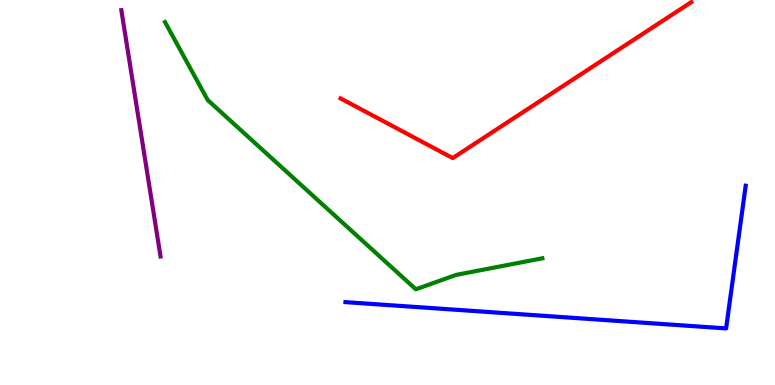[{'lines': ['blue', 'red'], 'intersections': []}, {'lines': ['green', 'red'], 'intersections': []}, {'lines': ['purple', 'red'], 'intersections': []}, {'lines': ['blue', 'green'], 'intersections': []}, {'lines': ['blue', 'purple'], 'intersections': []}, {'lines': ['green', 'purple'], 'intersections': []}]